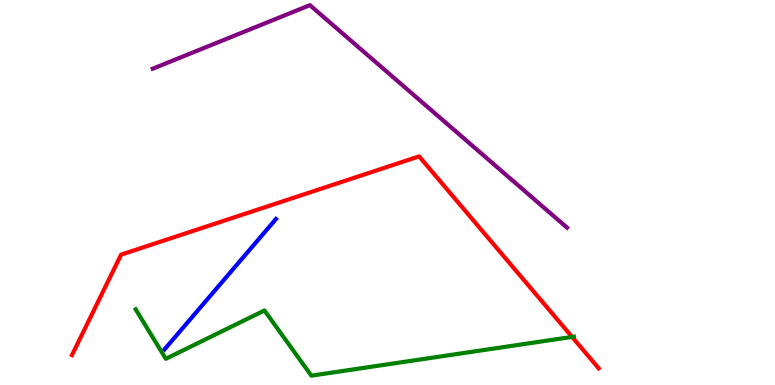[{'lines': ['blue', 'red'], 'intersections': []}, {'lines': ['green', 'red'], 'intersections': [{'x': 7.38, 'y': 1.25}]}, {'lines': ['purple', 'red'], 'intersections': []}, {'lines': ['blue', 'green'], 'intersections': []}, {'lines': ['blue', 'purple'], 'intersections': []}, {'lines': ['green', 'purple'], 'intersections': []}]